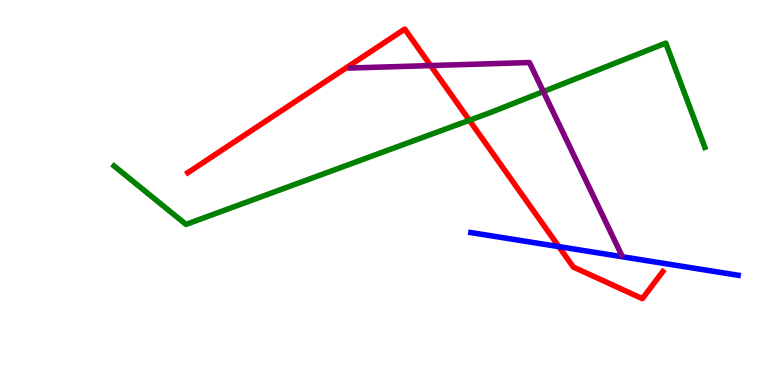[{'lines': ['blue', 'red'], 'intersections': [{'x': 7.21, 'y': 3.59}]}, {'lines': ['green', 'red'], 'intersections': [{'x': 6.06, 'y': 6.88}]}, {'lines': ['purple', 'red'], 'intersections': [{'x': 5.56, 'y': 8.3}]}, {'lines': ['blue', 'green'], 'intersections': []}, {'lines': ['blue', 'purple'], 'intersections': []}, {'lines': ['green', 'purple'], 'intersections': [{'x': 7.01, 'y': 7.62}]}]